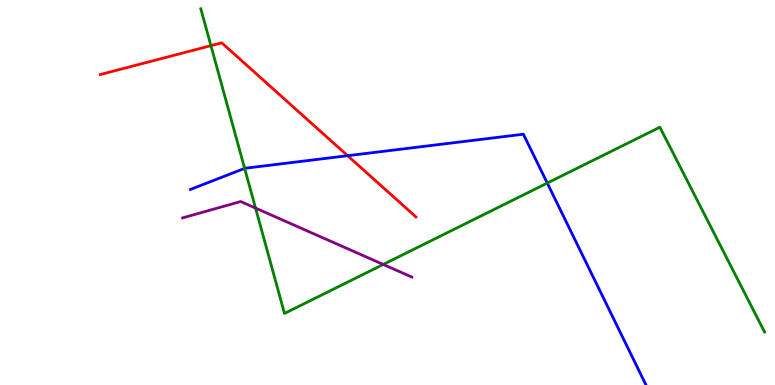[{'lines': ['blue', 'red'], 'intersections': [{'x': 4.49, 'y': 5.96}]}, {'lines': ['green', 'red'], 'intersections': [{'x': 2.72, 'y': 8.81}]}, {'lines': ['purple', 'red'], 'intersections': []}, {'lines': ['blue', 'green'], 'intersections': [{'x': 3.16, 'y': 5.63}, {'x': 7.06, 'y': 5.24}]}, {'lines': ['blue', 'purple'], 'intersections': []}, {'lines': ['green', 'purple'], 'intersections': [{'x': 3.3, 'y': 4.6}, {'x': 4.95, 'y': 3.13}]}]